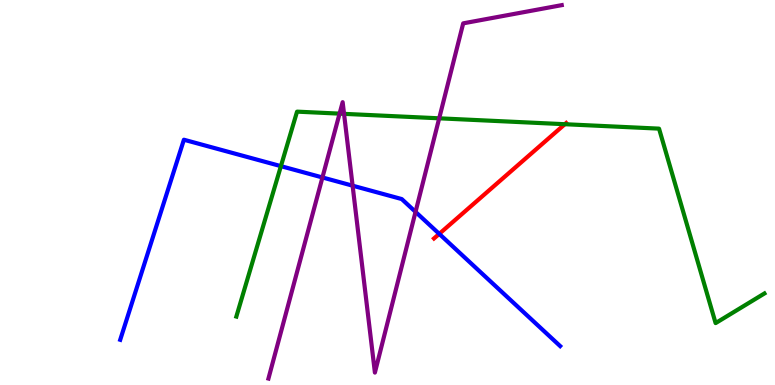[{'lines': ['blue', 'red'], 'intersections': [{'x': 5.67, 'y': 3.93}]}, {'lines': ['green', 'red'], 'intersections': [{'x': 7.29, 'y': 6.77}]}, {'lines': ['purple', 'red'], 'intersections': []}, {'lines': ['blue', 'green'], 'intersections': [{'x': 3.62, 'y': 5.68}]}, {'lines': ['blue', 'purple'], 'intersections': [{'x': 4.16, 'y': 5.39}, {'x': 4.55, 'y': 5.18}, {'x': 5.36, 'y': 4.5}]}, {'lines': ['green', 'purple'], 'intersections': [{'x': 4.38, 'y': 7.05}, {'x': 4.44, 'y': 7.04}, {'x': 5.67, 'y': 6.93}]}]